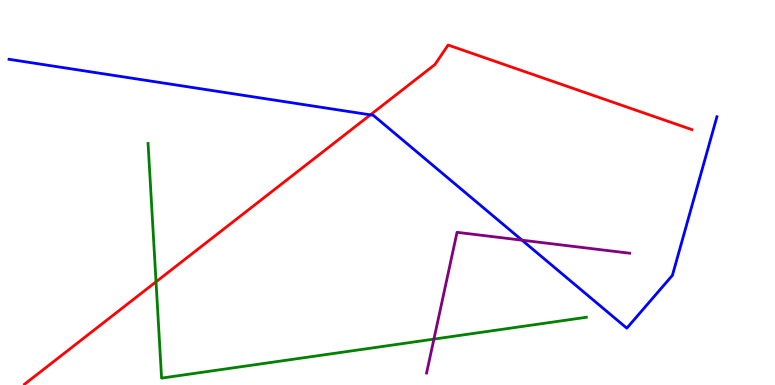[{'lines': ['blue', 'red'], 'intersections': [{'x': 4.78, 'y': 7.02}]}, {'lines': ['green', 'red'], 'intersections': [{'x': 2.01, 'y': 2.68}]}, {'lines': ['purple', 'red'], 'intersections': []}, {'lines': ['blue', 'green'], 'intersections': []}, {'lines': ['blue', 'purple'], 'intersections': [{'x': 6.74, 'y': 3.76}]}, {'lines': ['green', 'purple'], 'intersections': [{'x': 5.6, 'y': 1.19}]}]